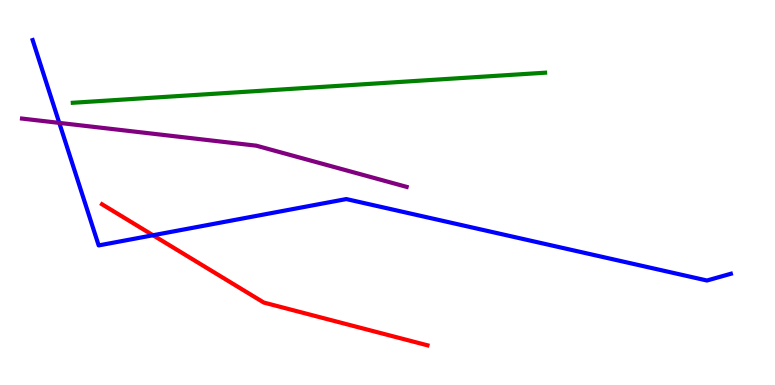[{'lines': ['blue', 'red'], 'intersections': [{'x': 1.97, 'y': 3.89}]}, {'lines': ['green', 'red'], 'intersections': []}, {'lines': ['purple', 'red'], 'intersections': []}, {'lines': ['blue', 'green'], 'intersections': []}, {'lines': ['blue', 'purple'], 'intersections': [{'x': 0.765, 'y': 6.81}]}, {'lines': ['green', 'purple'], 'intersections': []}]